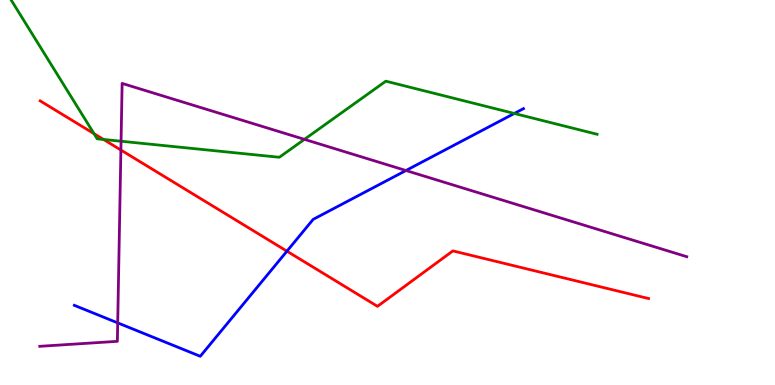[{'lines': ['blue', 'red'], 'intersections': [{'x': 3.7, 'y': 3.48}]}, {'lines': ['green', 'red'], 'intersections': [{'x': 1.21, 'y': 6.53}, {'x': 1.34, 'y': 6.38}]}, {'lines': ['purple', 'red'], 'intersections': [{'x': 1.56, 'y': 6.1}]}, {'lines': ['blue', 'green'], 'intersections': [{'x': 6.64, 'y': 7.05}]}, {'lines': ['blue', 'purple'], 'intersections': [{'x': 1.52, 'y': 1.61}, {'x': 5.24, 'y': 5.57}]}, {'lines': ['green', 'purple'], 'intersections': [{'x': 1.56, 'y': 6.33}, {'x': 3.93, 'y': 6.38}]}]